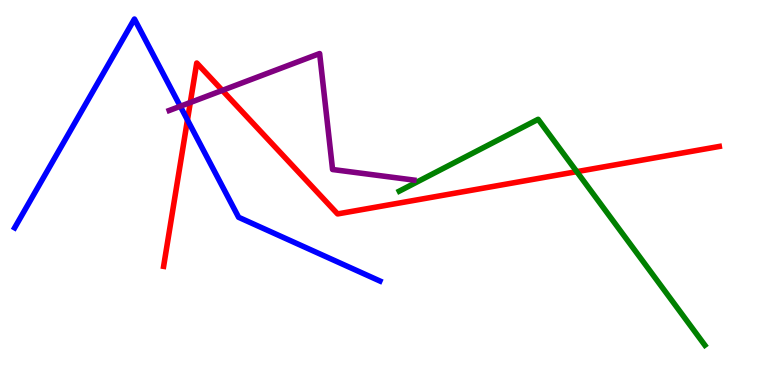[{'lines': ['blue', 'red'], 'intersections': [{'x': 2.42, 'y': 6.88}]}, {'lines': ['green', 'red'], 'intersections': [{'x': 7.44, 'y': 5.54}]}, {'lines': ['purple', 'red'], 'intersections': [{'x': 2.46, 'y': 7.34}, {'x': 2.87, 'y': 7.65}]}, {'lines': ['blue', 'green'], 'intersections': []}, {'lines': ['blue', 'purple'], 'intersections': [{'x': 2.33, 'y': 7.24}]}, {'lines': ['green', 'purple'], 'intersections': []}]